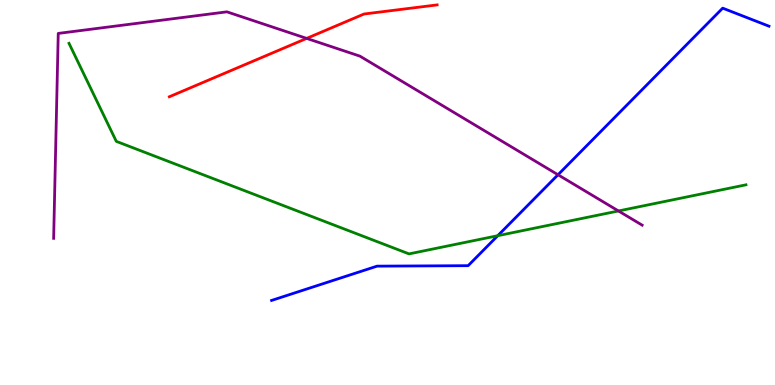[{'lines': ['blue', 'red'], 'intersections': []}, {'lines': ['green', 'red'], 'intersections': []}, {'lines': ['purple', 'red'], 'intersections': [{'x': 3.96, 'y': 9.0}]}, {'lines': ['blue', 'green'], 'intersections': [{'x': 6.42, 'y': 3.88}]}, {'lines': ['blue', 'purple'], 'intersections': [{'x': 7.2, 'y': 5.46}]}, {'lines': ['green', 'purple'], 'intersections': [{'x': 7.98, 'y': 4.52}]}]